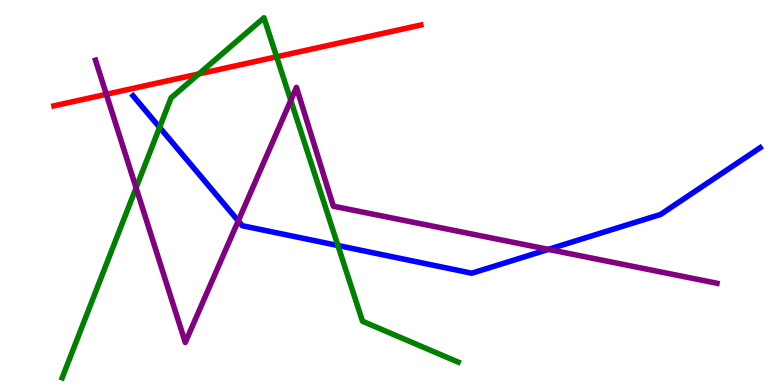[{'lines': ['blue', 'red'], 'intersections': []}, {'lines': ['green', 'red'], 'intersections': [{'x': 2.57, 'y': 8.08}, {'x': 3.57, 'y': 8.52}]}, {'lines': ['purple', 'red'], 'intersections': [{'x': 1.37, 'y': 7.55}]}, {'lines': ['blue', 'green'], 'intersections': [{'x': 2.06, 'y': 6.69}, {'x': 4.36, 'y': 3.62}]}, {'lines': ['blue', 'purple'], 'intersections': [{'x': 3.07, 'y': 4.26}, {'x': 7.08, 'y': 3.52}]}, {'lines': ['green', 'purple'], 'intersections': [{'x': 1.76, 'y': 5.12}, {'x': 3.75, 'y': 7.39}]}]